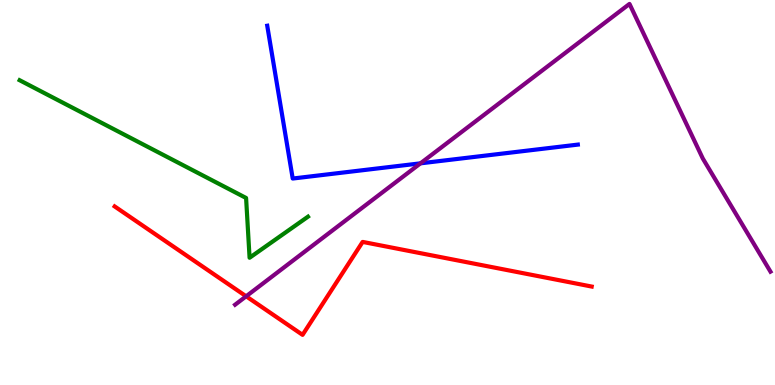[{'lines': ['blue', 'red'], 'intersections': []}, {'lines': ['green', 'red'], 'intersections': []}, {'lines': ['purple', 'red'], 'intersections': [{'x': 3.18, 'y': 2.3}]}, {'lines': ['blue', 'green'], 'intersections': []}, {'lines': ['blue', 'purple'], 'intersections': [{'x': 5.43, 'y': 5.76}]}, {'lines': ['green', 'purple'], 'intersections': []}]